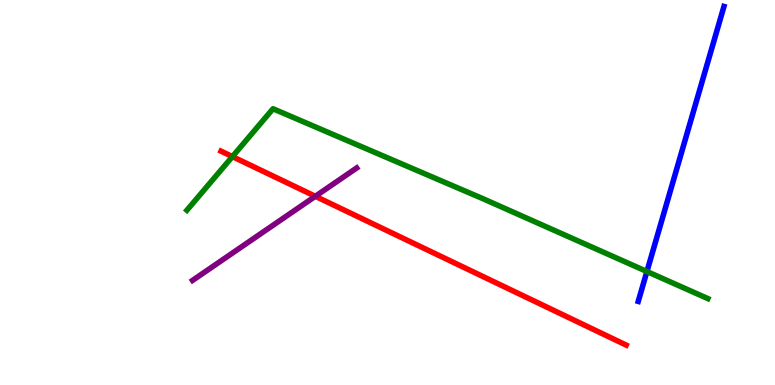[{'lines': ['blue', 'red'], 'intersections': []}, {'lines': ['green', 'red'], 'intersections': [{'x': 3.0, 'y': 5.93}]}, {'lines': ['purple', 'red'], 'intersections': [{'x': 4.07, 'y': 4.9}]}, {'lines': ['blue', 'green'], 'intersections': [{'x': 8.35, 'y': 2.95}]}, {'lines': ['blue', 'purple'], 'intersections': []}, {'lines': ['green', 'purple'], 'intersections': []}]